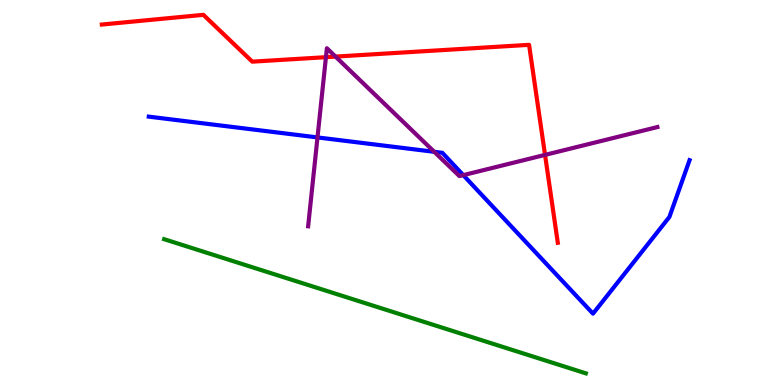[{'lines': ['blue', 'red'], 'intersections': []}, {'lines': ['green', 'red'], 'intersections': []}, {'lines': ['purple', 'red'], 'intersections': [{'x': 4.21, 'y': 8.51}, {'x': 4.33, 'y': 8.53}, {'x': 7.03, 'y': 5.98}]}, {'lines': ['blue', 'green'], 'intersections': []}, {'lines': ['blue', 'purple'], 'intersections': [{'x': 4.1, 'y': 6.43}, {'x': 5.6, 'y': 6.06}, {'x': 5.98, 'y': 5.45}]}, {'lines': ['green', 'purple'], 'intersections': []}]